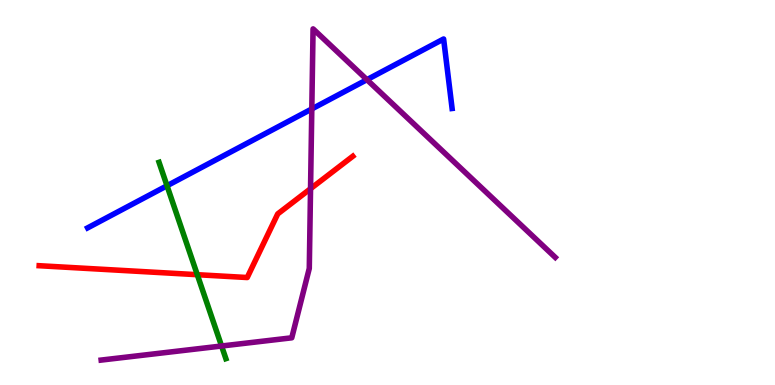[{'lines': ['blue', 'red'], 'intersections': []}, {'lines': ['green', 'red'], 'intersections': [{'x': 2.55, 'y': 2.87}]}, {'lines': ['purple', 'red'], 'intersections': [{'x': 4.01, 'y': 5.1}]}, {'lines': ['blue', 'green'], 'intersections': [{'x': 2.16, 'y': 5.18}]}, {'lines': ['blue', 'purple'], 'intersections': [{'x': 4.02, 'y': 7.17}, {'x': 4.73, 'y': 7.93}]}, {'lines': ['green', 'purple'], 'intersections': [{'x': 2.86, 'y': 1.01}]}]